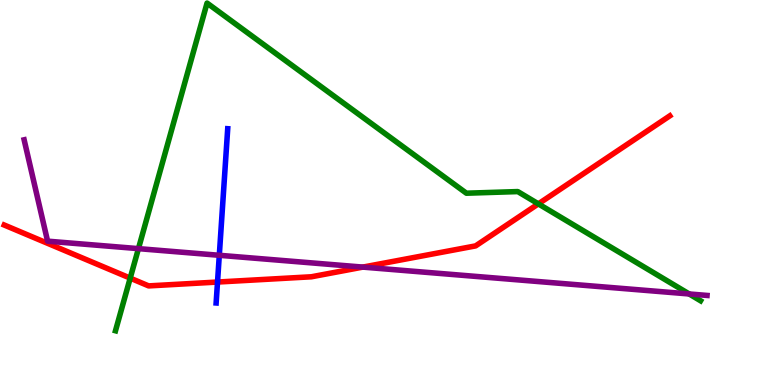[{'lines': ['blue', 'red'], 'intersections': [{'x': 2.81, 'y': 2.67}]}, {'lines': ['green', 'red'], 'intersections': [{'x': 1.68, 'y': 2.78}, {'x': 6.95, 'y': 4.7}]}, {'lines': ['purple', 'red'], 'intersections': [{'x': 4.68, 'y': 3.06}]}, {'lines': ['blue', 'green'], 'intersections': []}, {'lines': ['blue', 'purple'], 'intersections': [{'x': 2.83, 'y': 3.37}]}, {'lines': ['green', 'purple'], 'intersections': [{'x': 1.79, 'y': 3.54}, {'x': 8.89, 'y': 2.36}]}]